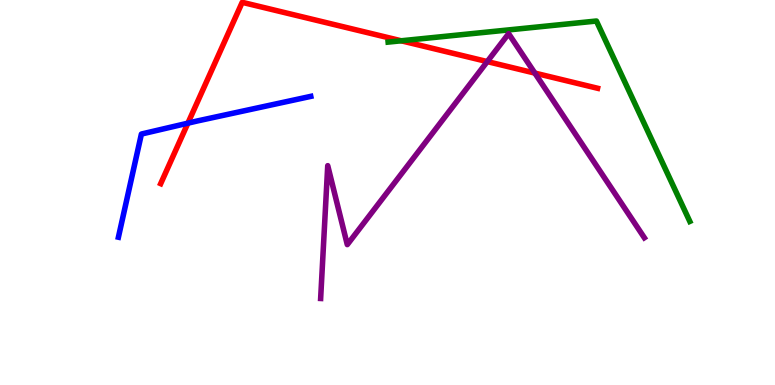[{'lines': ['blue', 'red'], 'intersections': [{'x': 2.42, 'y': 6.8}]}, {'lines': ['green', 'red'], 'intersections': [{'x': 5.18, 'y': 8.94}]}, {'lines': ['purple', 'red'], 'intersections': [{'x': 6.29, 'y': 8.4}, {'x': 6.9, 'y': 8.1}]}, {'lines': ['blue', 'green'], 'intersections': []}, {'lines': ['blue', 'purple'], 'intersections': []}, {'lines': ['green', 'purple'], 'intersections': []}]